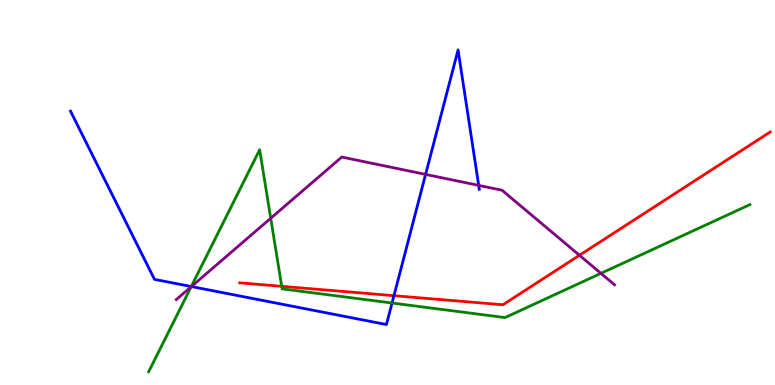[{'lines': ['blue', 'red'], 'intersections': [{'x': 5.08, 'y': 2.32}]}, {'lines': ['green', 'red'], 'intersections': [{'x': 3.64, 'y': 2.56}]}, {'lines': ['purple', 'red'], 'intersections': [{'x': 7.48, 'y': 3.37}]}, {'lines': ['blue', 'green'], 'intersections': [{'x': 2.47, 'y': 2.56}, {'x': 5.06, 'y': 2.13}]}, {'lines': ['blue', 'purple'], 'intersections': [{'x': 2.47, 'y': 2.56}, {'x': 5.49, 'y': 5.47}, {'x': 6.18, 'y': 5.18}]}, {'lines': ['green', 'purple'], 'intersections': [{'x': 2.47, 'y': 2.55}, {'x': 3.49, 'y': 4.33}, {'x': 7.75, 'y': 2.9}]}]